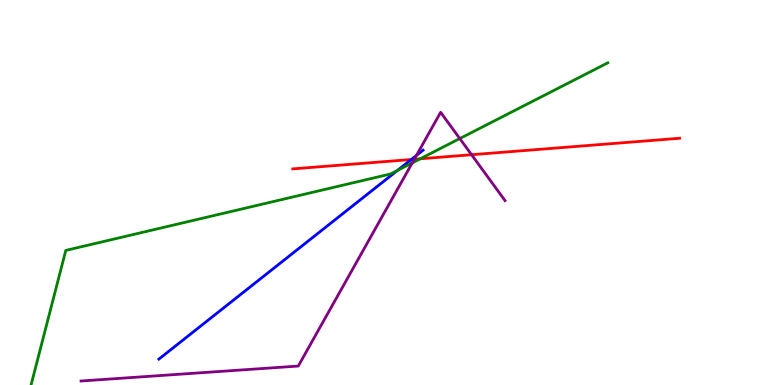[{'lines': ['blue', 'red'], 'intersections': [{'x': 5.31, 'y': 5.86}]}, {'lines': ['green', 'red'], 'intersections': [{'x': 5.42, 'y': 5.88}]}, {'lines': ['purple', 'red'], 'intersections': [{'x': 5.35, 'y': 5.86}, {'x': 6.08, 'y': 5.98}]}, {'lines': ['blue', 'green'], 'intersections': [{'x': 5.13, 'y': 5.57}]}, {'lines': ['blue', 'purple'], 'intersections': [{'x': 5.37, 'y': 5.96}]}, {'lines': ['green', 'purple'], 'intersections': [{'x': 5.32, 'y': 5.77}, {'x': 5.93, 'y': 6.4}]}]